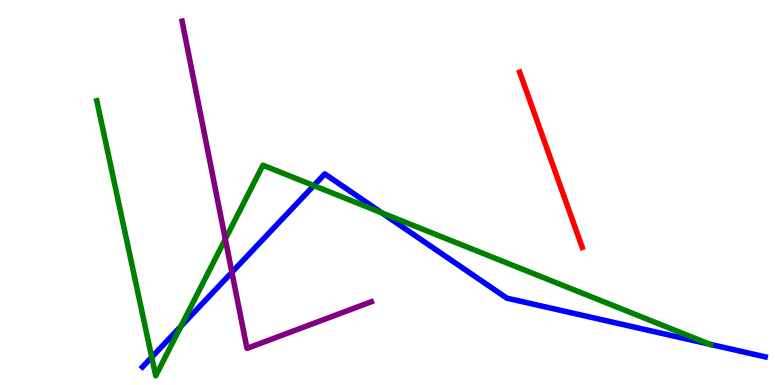[{'lines': ['blue', 'red'], 'intersections': []}, {'lines': ['green', 'red'], 'intersections': []}, {'lines': ['purple', 'red'], 'intersections': []}, {'lines': ['blue', 'green'], 'intersections': [{'x': 1.96, 'y': 0.723}, {'x': 2.33, 'y': 1.53}, {'x': 4.05, 'y': 5.18}, {'x': 4.93, 'y': 4.47}, {'x': 9.16, 'y': 1.06}]}, {'lines': ['blue', 'purple'], 'intersections': [{'x': 2.99, 'y': 2.93}]}, {'lines': ['green', 'purple'], 'intersections': [{'x': 2.91, 'y': 3.79}]}]